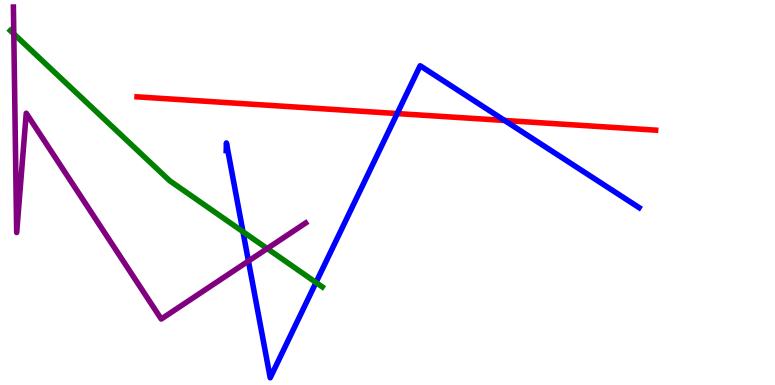[{'lines': ['blue', 'red'], 'intersections': [{'x': 5.12, 'y': 7.05}, {'x': 6.51, 'y': 6.87}]}, {'lines': ['green', 'red'], 'intersections': []}, {'lines': ['purple', 'red'], 'intersections': []}, {'lines': ['blue', 'green'], 'intersections': [{'x': 3.14, 'y': 3.98}, {'x': 4.08, 'y': 2.66}]}, {'lines': ['blue', 'purple'], 'intersections': [{'x': 3.21, 'y': 3.22}]}, {'lines': ['green', 'purple'], 'intersections': [{'x': 0.178, 'y': 9.12}, {'x': 3.45, 'y': 3.54}]}]